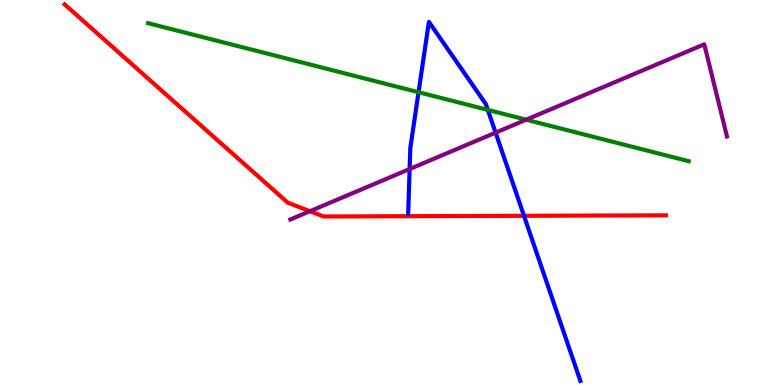[{'lines': ['blue', 'red'], 'intersections': [{'x': 6.76, 'y': 4.39}]}, {'lines': ['green', 'red'], 'intersections': []}, {'lines': ['purple', 'red'], 'intersections': [{'x': 4.0, 'y': 4.51}]}, {'lines': ['blue', 'green'], 'intersections': [{'x': 5.4, 'y': 7.6}, {'x': 6.29, 'y': 7.15}]}, {'lines': ['blue', 'purple'], 'intersections': [{'x': 5.29, 'y': 5.61}, {'x': 6.39, 'y': 6.55}]}, {'lines': ['green', 'purple'], 'intersections': [{'x': 6.79, 'y': 6.89}]}]